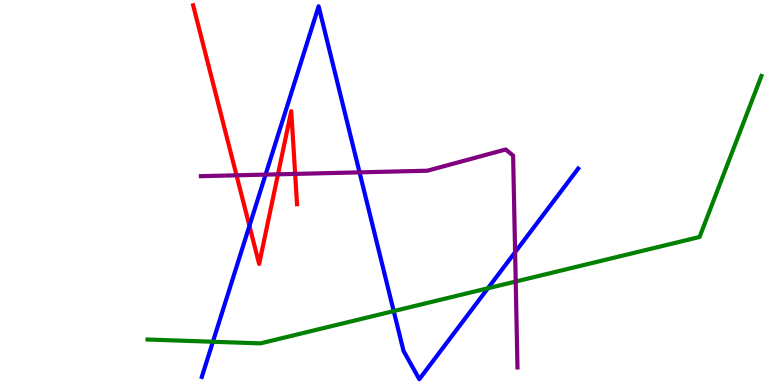[{'lines': ['blue', 'red'], 'intersections': [{'x': 3.22, 'y': 4.13}]}, {'lines': ['green', 'red'], 'intersections': []}, {'lines': ['purple', 'red'], 'intersections': [{'x': 3.05, 'y': 5.45}, {'x': 3.59, 'y': 5.47}, {'x': 3.81, 'y': 5.48}]}, {'lines': ['blue', 'green'], 'intersections': [{'x': 2.75, 'y': 1.12}, {'x': 5.08, 'y': 1.92}, {'x': 6.3, 'y': 2.51}]}, {'lines': ['blue', 'purple'], 'intersections': [{'x': 3.43, 'y': 5.46}, {'x': 4.64, 'y': 5.52}, {'x': 6.65, 'y': 3.45}]}, {'lines': ['green', 'purple'], 'intersections': [{'x': 6.65, 'y': 2.69}]}]